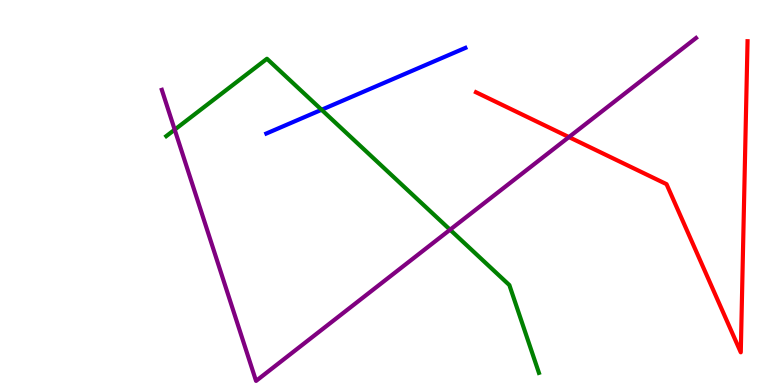[{'lines': ['blue', 'red'], 'intersections': []}, {'lines': ['green', 'red'], 'intersections': []}, {'lines': ['purple', 'red'], 'intersections': [{'x': 7.34, 'y': 6.44}]}, {'lines': ['blue', 'green'], 'intersections': [{'x': 4.15, 'y': 7.15}]}, {'lines': ['blue', 'purple'], 'intersections': []}, {'lines': ['green', 'purple'], 'intersections': [{'x': 2.25, 'y': 6.63}, {'x': 5.81, 'y': 4.03}]}]